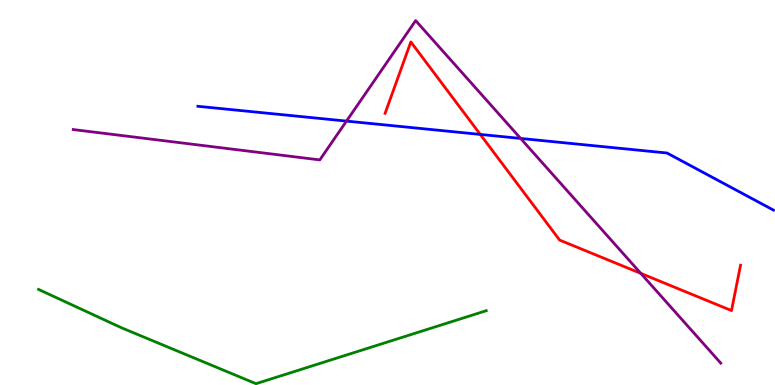[{'lines': ['blue', 'red'], 'intersections': [{'x': 6.2, 'y': 6.51}]}, {'lines': ['green', 'red'], 'intersections': []}, {'lines': ['purple', 'red'], 'intersections': [{'x': 8.27, 'y': 2.9}]}, {'lines': ['blue', 'green'], 'intersections': []}, {'lines': ['blue', 'purple'], 'intersections': [{'x': 4.47, 'y': 6.85}, {'x': 6.72, 'y': 6.4}]}, {'lines': ['green', 'purple'], 'intersections': []}]